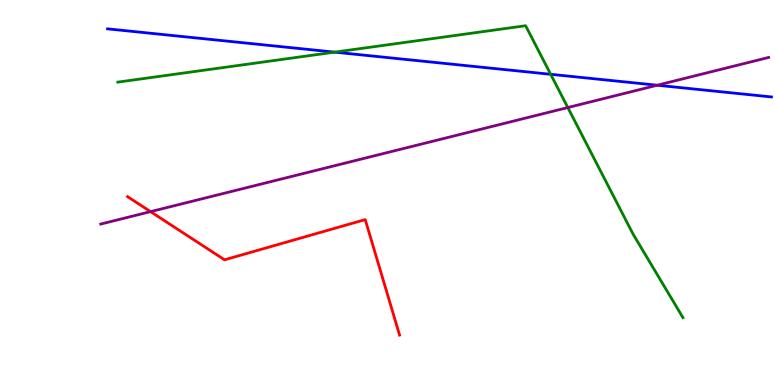[{'lines': ['blue', 'red'], 'intersections': []}, {'lines': ['green', 'red'], 'intersections': []}, {'lines': ['purple', 'red'], 'intersections': [{'x': 1.94, 'y': 4.5}]}, {'lines': ['blue', 'green'], 'intersections': [{'x': 4.32, 'y': 8.65}, {'x': 7.11, 'y': 8.07}]}, {'lines': ['blue', 'purple'], 'intersections': [{'x': 8.48, 'y': 7.79}]}, {'lines': ['green', 'purple'], 'intersections': [{'x': 7.33, 'y': 7.21}]}]